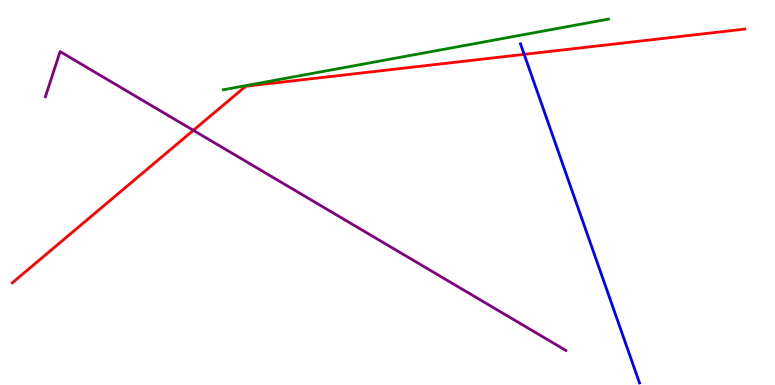[{'lines': ['blue', 'red'], 'intersections': [{'x': 6.76, 'y': 8.59}]}, {'lines': ['green', 'red'], 'intersections': []}, {'lines': ['purple', 'red'], 'intersections': [{'x': 2.49, 'y': 6.61}]}, {'lines': ['blue', 'green'], 'intersections': []}, {'lines': ['blue', 'purple'], 'intersections': []}, {'lines': ['green', 'purple'], 'intersections': []}]